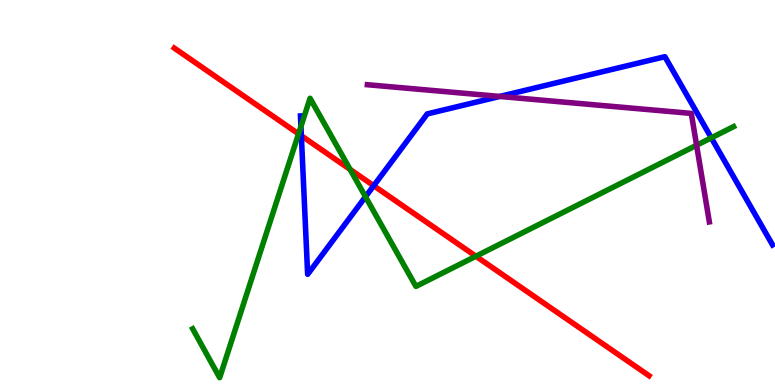[{'lines': ['blue', 'red'], 'intersections': [{'x': 3.89, 'y': 6.47}, {'x': 4.82, 'y': 5.18}]}, {'lines': ['green', 'red'], 'intersections': [{'x': 3.85, 'y': 6.52}, {'x': 4.52, 'y': 5.6}, {'x': 6.14, 'y': 3.34}]}, {'lines': ['purple', 'red'], 'intersections': []}, {'lines': ['blue', 'green'], 'intersections': [{'x': 3.88, 'y': 6.71}, {'x': 4.72, 'y': 4.89}, {'x': 9.18, 'y': 6.42}]}, {'lines': ['blue', 'purple'], 'intersections': [{'x': 6.45, 'y': 7.49}]}, {'lines': ['green', 'purple'], 'intersections': [{'x': 8.99, 'y': 6.23}]}]